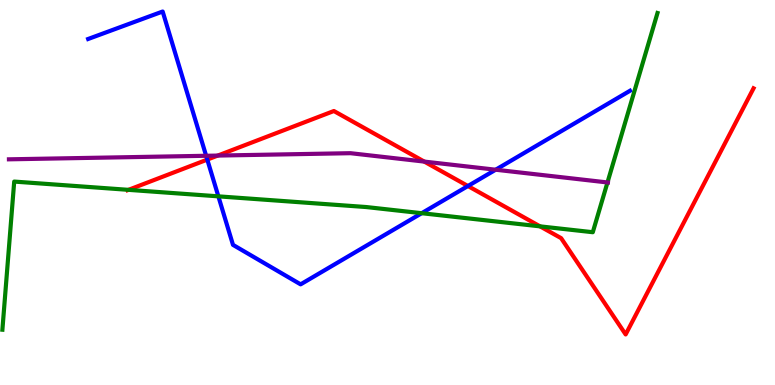[{'lines': ['blue', 'red'], 'intersections': [{'x': 2.67, 'y': 5.85}, {'x': 6.04, 'y': 5.17}]}, {'lines': ['green', 'red'], 'intersections': [{'x': 1.66, 'y': 5.07}, {'x': 6.97, 'y': 4.12}]}, {'lines': ['purple', 'red'], 'intersections': [{'x': 2.81, 'y': 5.96}, {'x': 5.47, 'y': 5.8}]}, {'lines': ['blue', 'green'], 'intersections': [{'x': 2.82, 'y': 4.9}, {'x': 5.44, 'y': 4.46}]}, {'lines': ['blue', 'purple'], 'intersections': [{'x': 2.66, 'y': 5.95}, {'x': 6.4, 'y': 5.59}]}, {'lines': ['green', 'purple'], 'intersections': [{'x': 7.84, 'y': 5.26}]}]